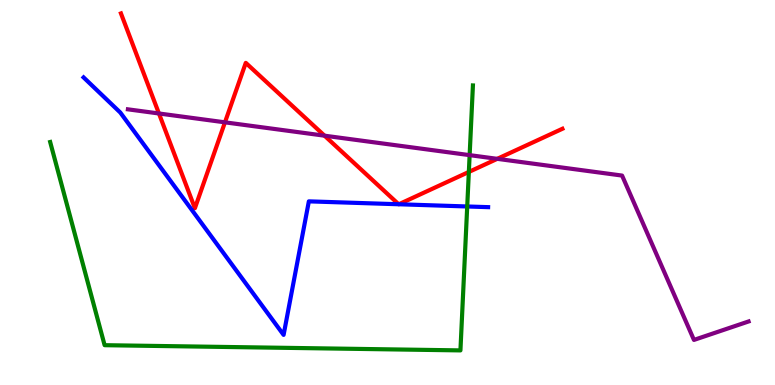[{'lines': ['blue', 'red'], 'intersections': [{'x': 5.14, 'y': 4.69}, {'x': 5.15, 'y': 4.69}]}, {'lines': ['green', 'red'], 'intersections': [{'x': 6.05, 'y': 5.53}]}, {'lines': ['purple', 'red'], 'intersections': [{'x': 2.05, 'y': 7.05}, {'x': 2.9, 'y': 6.82}, {'x': 4.19, 'y': 6.48}, {'x': 6.42, 'y': 5.87}]}, {'lines': ['blue', 'green'], 'intersections': [{'x': 6.03, 'y': 4.64}]}, {'lines': ['blue', 'purple'], 'intersections': []}, {'lines': ['green', 'purple'], 'intersections': [{'x': 6.06, 'y': 5.97}]}]